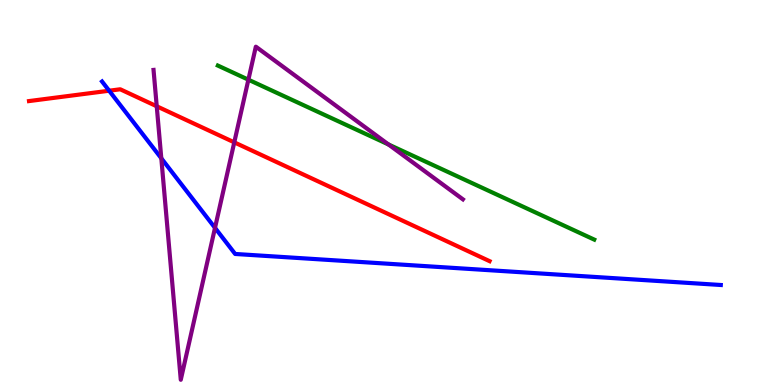[{'lines': ['blue', 'red'], 'intersections': [{'x': 1.41, 'y': 7.64}]}, {'lines': ['green', 'red'], 'intersections': []}, {'lines': ['purple', 'red'], 'intersections': [{'x': 2.02, 'y': 7.24}, {'x': 3.02, 'y': 6.3}]}, {'lines': ['blue', 'green'], 'intersections': []}, {'lines': ['blue', 'purple'], 'intersections': [{'x': 2.08, 'y': 5.89}, {'x': 2.77, 'y': 4.08}]}, {'lines': ['green', 'purple'], 'intersections': [{'x': 3.21, 'y': 7.93}, {'x': 5.01, 'y': 6.25}]}]